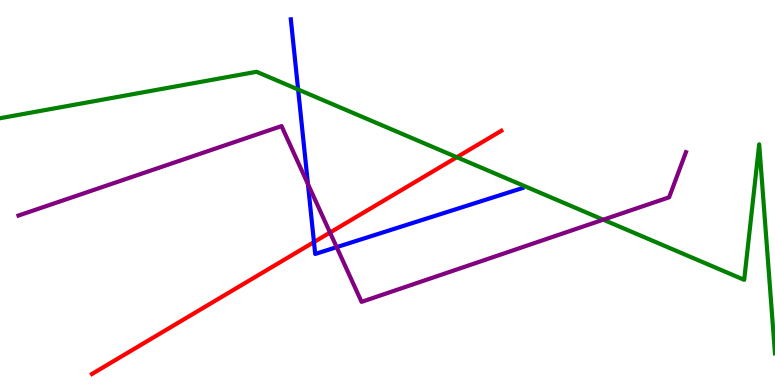[{'lines': ['blue', 'red'], 'intersections': [{'x': 4.05, 'y': 3.71}]}, {'lines': ['green', 'red'], 'intersections': [{'x': 5.89, 'y': 5.92}]}, {'lines': ['purple', 'red'], 'intersections': [{'x': 4.26, 'y': 3.96}]}, {'lines': ['blue', 'green'], 'intersections': [{'x': 3.85, 'y': 7.68}]}, {'lines': ['blue', 'purple'], 'intersections': [{'x': 3.97, 'y': 5.22}, {'x': 4.34, 'y': 3.58}]}, {'lines': ['green', 'purple'], 'intersections': [{'x': 7.78, 'y': 4.29}]}]